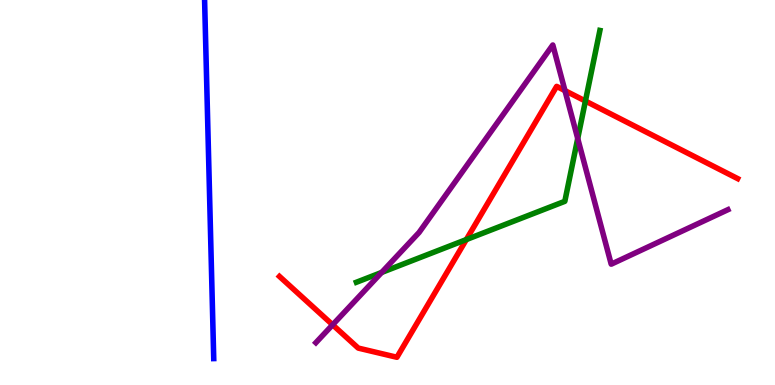[{'lines': ['blue', 'red'], 'intersections': []}, {'lines': ['green', 'red'], 'intersections': [{'x': 6.02, 'y': 3.78}, {'x': 7.55, 'y': 7.38}]}, {'lines': ['purple', 'red'], 'intersections': [{'x': 4.29, 'y': 1.56}, {'x': 7.29, 'y': 7.65}]}, {'lines': ['blue', 'green'], 'intersections': []}, {'lines': ['blue', 'purple'], 'intersections': []}, {'lines': ['green', 'purple'], 'intersections': [{'x': 4.92, 'y': 2.92}, {'x': 7.45, 'y': 6.4}]}]